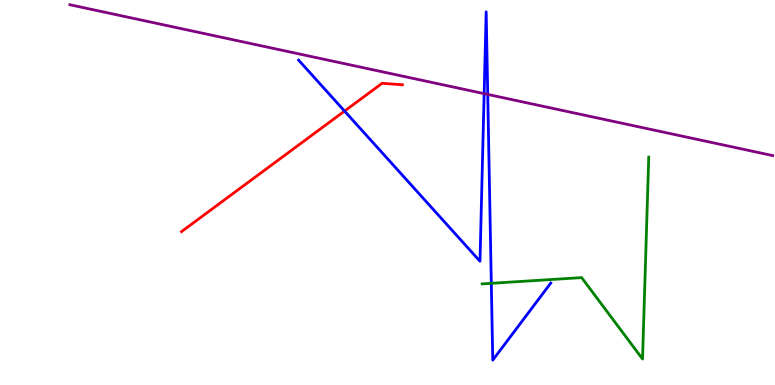[{'lines': ['blue', 'red'], 'intersections': [{'x': 4.45, 'y': 7.12}]}, {'lines': ['green', 'red'], 'intersections': []}, {'lines': ['purple', 'red'], 'intersections': []}, {'lines': ['blue', 'green'], 'intersections': [{'x': 6.34, 'y': 2.64}]}, {'lines': ['blue', 'purple'], 'intersections': [{'x': 6.25, 'y': 7.57}, {'x': 6.29, 'y': 7.55}]}, {'lines': ['green', 'purple'], 'intersections': []}]